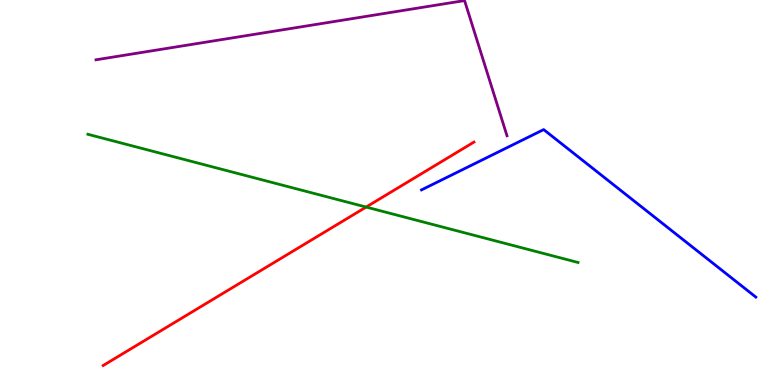[{'lines': ['blue', 'red'], 'intersections': []}, {'lines': ['green', 'red'], 'intersections': [{'x': 4.72, 'y': 4.62}]}, {'lines': ['purple', 'red'], 'intersections': []}, {'lines': ['blue', 'green'], 'intersections': []}, {'lines': ['blue', 'purple'], 'intersections': []}, {'lines': ['green', 'purple'], 'intersections': []}]